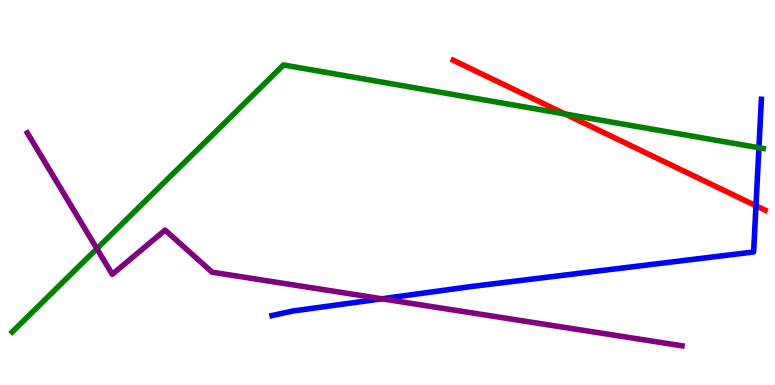[{'lines': ['blue', 'red'], 'intersections': [{'x': 9.75, 'y': 4.66}]}, {'lines': ['green', 'red'], 'intersections': [{'x': 7.29, 'y': 7.04}]}, {'lines': ['purple', 'red'], 'intersections': []}, {'lines': ['blue', 'green'], 'intersections': [{'x': 9.79, 'y': 6.16}]}, {'lines': ['blue', 'purple'], 'intersections': [{'x': 4.93, 'y': 2.24}]}, {'lines': ['green', 'purple'], 'intersections': [{'x': 1.25, 'y': 3.54}]}]